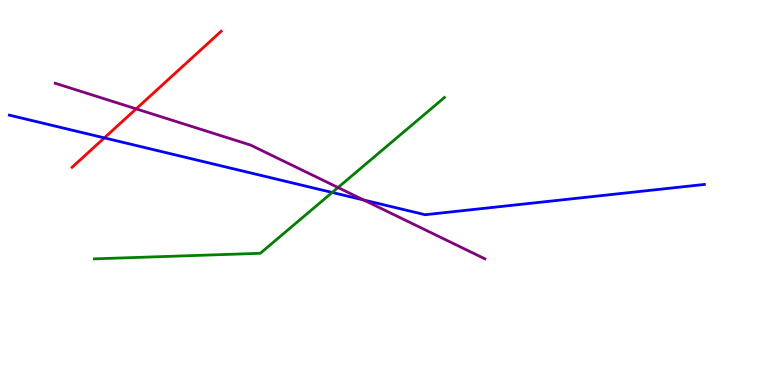[{'lines': ['blue', 'red'], 'intersections': [{'x': 1.35, 'y': 6.42}]}, {'lines': ['green', 'red'], 'intersections': []}, {'lines': ['purple', 'red'], 'intersections': [{'x': 1.76, 'y': 7.17}]}, {'lines': ['blue', 'green'], 'intersections': [{'x': 4.29, 'y': 5.0}]}, {'lines': ['blue', 'purple'], 'intersections': [{'x': 4.69, 'y': 4.8}]}, {'lines': ['green', 'purple'], 'intersections': [{'x': 4.36, 'y': 5.13}]}]